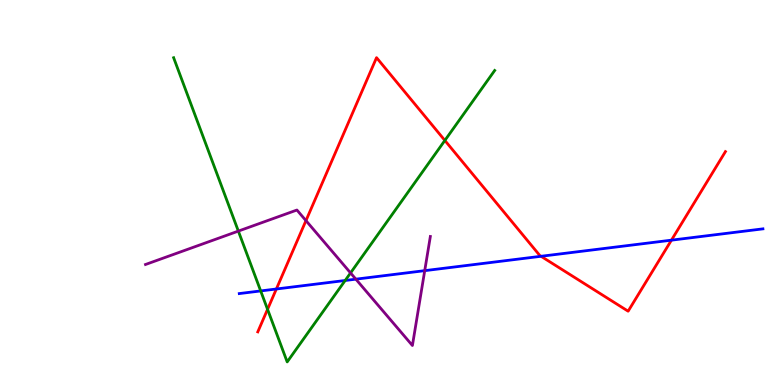[{'lines': ['blue', 'red'], 'intersections': [{'x': 3.57, 'y': 2.49}, {'x': 6.98, 'y': 3.34}, {'x': 8.66, 'y': 3.76}]}, {'lines': ['green', 'red'], 'intersections': [{'x': 3.45, 'y': 1.97}, {'x': 5.74, 'y': 6.35}]}, {'lines': ['purple', 'red'], 'intersections': [{'x': 3.95, 'y': 4.27}]}, {'lines': ['blue', 'green'], 'intersections': [{'x': 3.36, 'y': 2.44}, {'x': 4.45, 'y': 2.71}]}, {'lines': ['blue', 'purple'], 'intersections': [{'x': 4.59, 'y': 2.75}, {'x': 5.48, 'y': 2.97}]}, {'lines': ['green', 'purple'], 'intersections': [{'x': 3.08, 'y': 4.0}, {'x': 4.52, 'y': 2.91}]}]